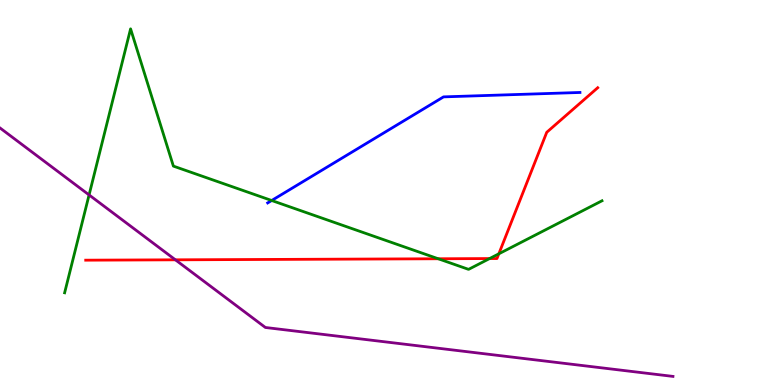[{'lines': ['blue', 'red'], 'intersections': []}, {'lines': ['green', 'red'], 'intersections': [{'x': 5.65, 'y': 3.28}, {'x': 6.32, 'y': 3.28}, {'x': 6.44, 'y': 3.41}]}, {'lines': ['purple', 'red'], 'intersections': [{'x': 2.26, 'y': 3.25}]}, {'lines': ['blue', 'green'], 'intersections': [{'x': 3.51, 'y': 4.79}]}, {'lines': ['blue', 'purple'], 'intersections': []}, {'lines': ['green', 'purple'], 'intersections': [{'x': 1.15, 'y': 4.94}]}]